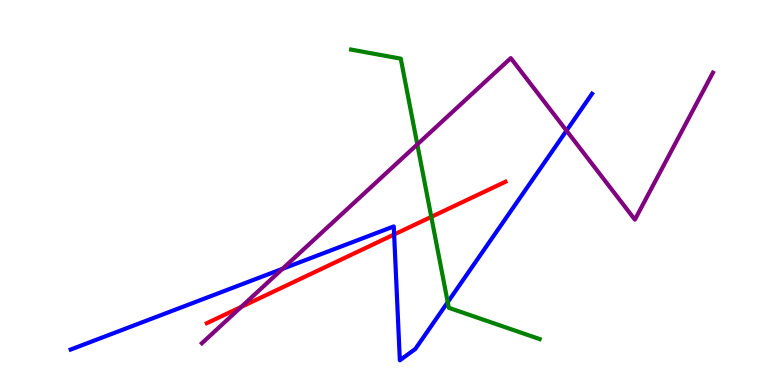[{'lines': ['blue', 'red'], 'intersections': [{'x': 5.09, 'y': 3.91}]}, {'lines': ['green', 'red'], 'intersections': [{'x': 5.56, 'y': 4.37}]}, {'lines': ['purple', 'red'], 'intersections': [{'x': 3.11, 'y': 2.03}]}, {'lines': ['blue', 'green'], 'intersections': [{'x': 5.78, 'y': 2.15}]}, {'lines': ['blue', 'purple'], 'intersections': [{'x': 3.64, 'y': 3.02}, {'x': 7.31, 'y': 6.61}]}, {'lines': ['green', 'purple'], 'intersections': [{'x': 5.38, 'y': 6.25}]}]